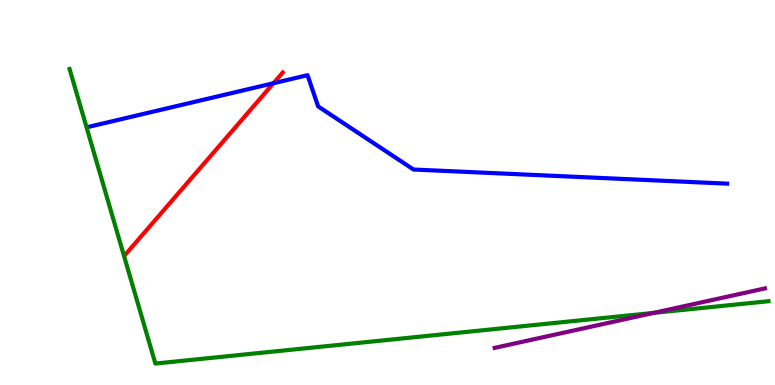[{'lines': ['blue', 'red'], 'intersections': [{'x': 3.53, 'y': 7.84}]}, {'lines': ['green', 'red'], 'intersections': []}, {'lines': ['purple', 'red'], 'intersections': []}, {'lines': ['blue', 'green'], 'intersections': []}, {'lines': ['blue', 'purple'], 'intersections': []}, {'lines': ['green', 'purple'], 'intersections': [{'x': 8.44, 'y': 1.87}]}]